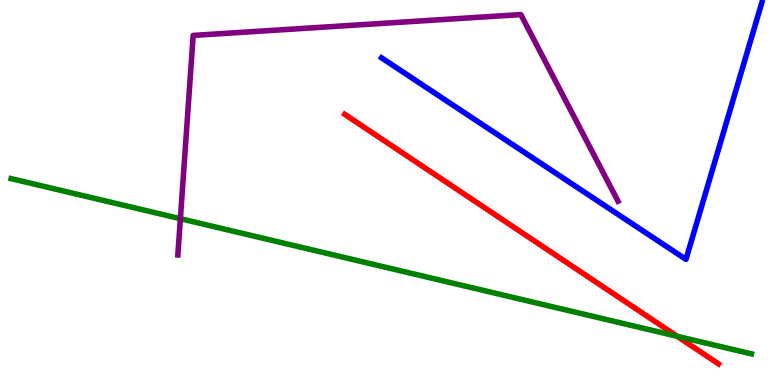[{'lines': ['blue', 'red'], 'intersections': []}, {'lines': ['green', 'red'], 'intersections': [{'x': 8.74, 'y': 1.26}]}, {'lines': ['purple', 'red'], 'intersections': []}, {'lines': ['blue', 'green'], 'intersections': []}, {'lines': ['blue', 'purple'], 'intersections': []}, {'lines': ['green', 'purple'], 'intersections': [{'x': 2.33, 'y': 4.32}]}]